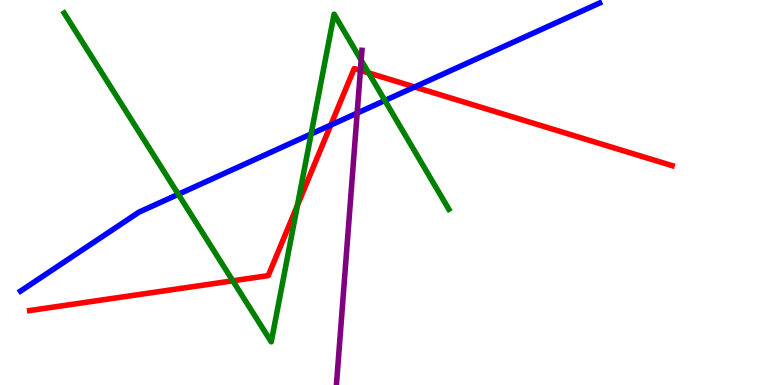[{'lines': ['blue', 'red'], 'intersections': [{'x': 4.27, 'y': 6.75}, {'x': 5.35, 'y': 7.74}]}, {'lines': ['green', 'red'], 'intersections': [{'x': 3.0, 'y': 2.71}, {'x': 3.84, 'y': 4.67}, {'x': 4.76, 'y': 8.11}]}, {'lines': ['purple', 'red'], 'intersections': [{'x': 4.65, 'y': 8.17}]}, {'lines': ['blue', 'green'], 'intersections': [{'x': 2.3, 'y': 4.95}, {'x': 4.01, 'y': 6.52}, {'x': 4.97, 'y': 7.39}]}, {'lines': ['blue', 'purple'], 'intersections': [{'x': 4.61, 'y': 7.06}]}, {'lines': ['green', 'purple'], 'intersections': [{'x': 4.66, 'y': 8.44}]}]